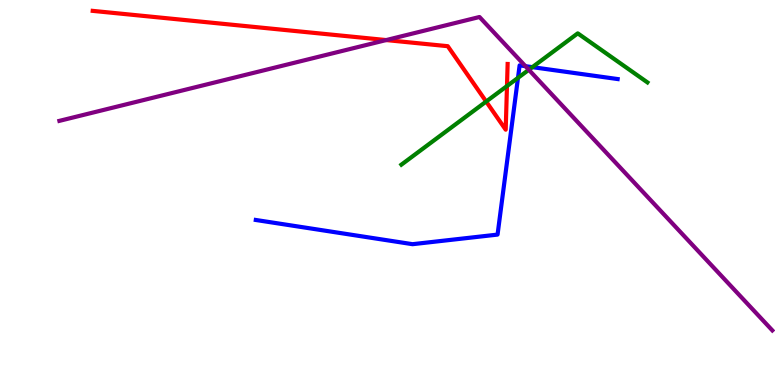[{'lines': ['blue', 'red'], 'intersections': []}, {'lines': ['green', 'red'], 'intersections': [{'x': 6.27, 'y': 7.36}, {'x': 6.54, 'y': 7.77}]}, {'lines': ['purple', 'red'], 'intersections': [{'x': 4.98, 'y': 8.96}]}, {'lines': ['blue', 'green'], 'intersections': [{'x': 6.68, 'y': 7.98}, {'x': 6.87, 'y': 8.26}]}, {'lines': ['blue', 'purple'], 'intersections': [{'x': 6.78, 'y': 8.28}]}, {'lines': ['green', 'purple'], 'intersections': [{'x': 6.82, 'y': 8.19}]}]